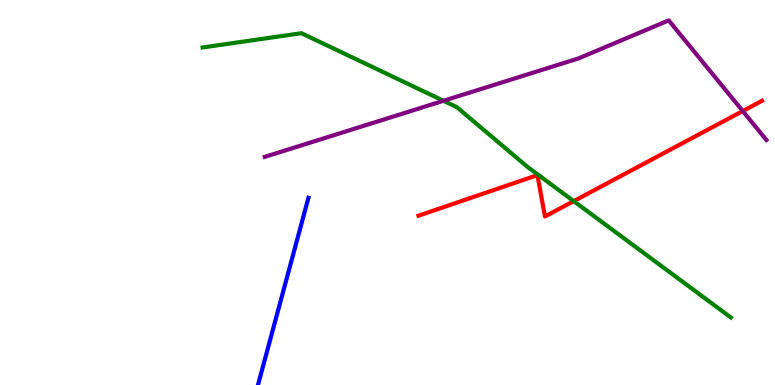[{'lines': ['blue', 'red'], 'intersections': []}, {'lines': ['green', 'red'], 'intersections': [{'x': 7.4, 'y': 4.78}]}, {'lines': ['purple', 'red'], 'intersections': [{'x': 9.58, 'y': 7.12}]}, {'lines': ['blue', 'green'], 'intersections': []}, {'lines': ['blue', 'purple'], 'intersections': []}, {'lines': ['green', 'purple'], 'intersections': [{'x': 5.72, 'y': 7.38}]}]